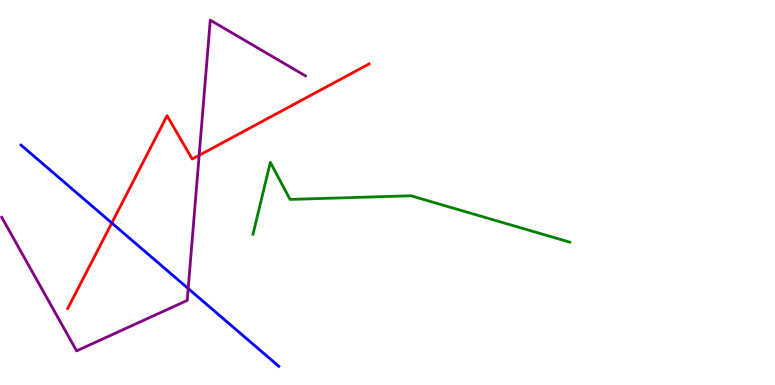[{'lines': ['blue', 'red'], 'intersections': [{'x': 1.44, 'y': 4.21}]}, {'lines': ['green', 'red'], 'intersections': []}, {'lines': ['purple', 'red'], 'intersections': [{'x': 2.57, 'y': 5.97}]}, {'lines': ['blue', 'green'], 'intersections': []}, {'lines': ['blue', 'purple'], 'intersections': [{'x': 2.43, 'y': 2.51}]}, {'lines': ['green', 'purple'], 'intersections': []}]